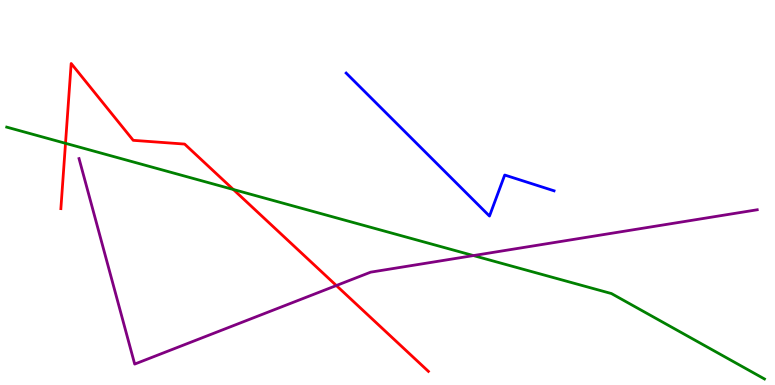[{'lines': ['blue', 'red'], 'intersections': []}, {'lines': ['green', 'red'], 'intersections': [{'x': 0.845, 'y': 6.28}, {'x': 3.01, 'y': 5.08}]}, {'lines': ['purple', 'red'], 'intersections': [{'x': 4.34, 'y': 2.58}]}, {'lines': ['blue', 'green'], 'intersections': []}, {'lines': ['blue', 'purple'], 'intersections': []}, {'lines': ['green', 'purple'], 'intersections': [{'x': 6.11, 'y': 3.36}]}]